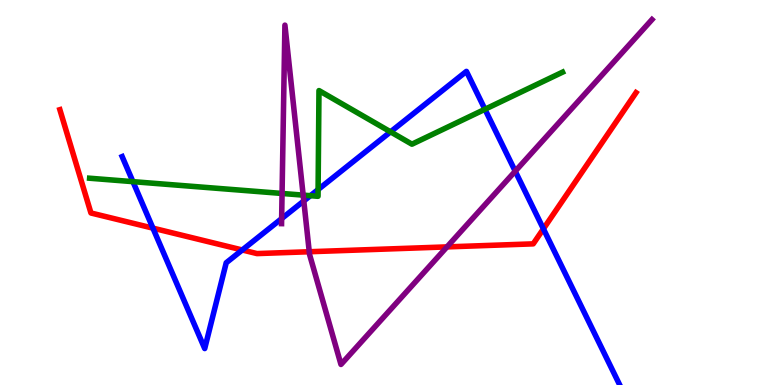[{'lines': ['blue', 'red'], 'intersections': [{'x': 1.97, 'y': 4.07}, {'x': 3.13, 'y': 3.51}, {'x': 7.01, 'y': 4.06}]}, {'lines': ['green', 'red'], 'intersections': []}, {'lines': ['purple', 'red'], 'intersections': [{'x': 3.99, 'y': 3.46}, {'x': 5.77, 'y': 3.59}]}, {'lines': ['blue', 'green'], 'intersections': [{'x': 1.72, 'y': 5.28}, {'x': 4.01, 'y': 4.92}, {'x': 4.1, 'y': 5.08}, {'x': 5.04, 'y': 6.58}, {'x': 6.26, 'y': 7.16}]}, {'lines': ['blue', 'purple'], 'intersections': [{'x': 3.63, 'y': 4.32}, {'x': 3.92, 'y': 4.78}, {'x': 6.65, 'y': 5.55}]}, {'lines': ['green', 'purple'], 'intersections': [{'x': 3.64, 'y': 4.98}, {'x': 3.91, 'y': 4.93}]}]